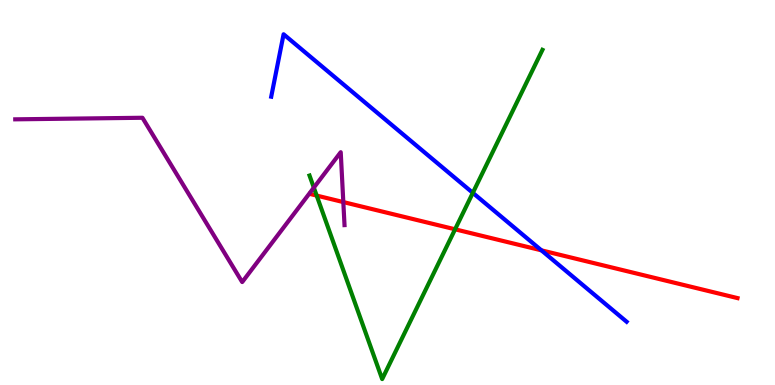[{'lines': ['blue', 'red'], 'intersections': [{'x': 6.99, 'y': 3.5}]}, {'lines': ['green', 'red'], 'intersections': [{'x': 4.09, 'y': 4.92}, {'x': 5.87, 'y': 4.04}]}, {'lines': ['purple', 'red'], 'intersections': [{'x': 4.43, 'y': 4.75}]}, {'lines': ['blue', 'green'], 'intersections': [{'x': 6.1, 'y': 4.99}]}, {'lines': ['blue', 'purple'], 'intersections': []}, {'lines': ['green', 'purple'], 'intersections': [{'x': 4.05, 'y': 5.13}]}]